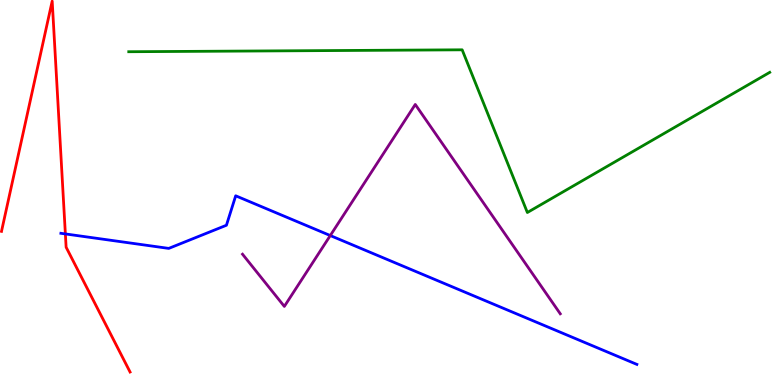[{'lines': ['blue', 'red'], 'intersections': [{'x': 0.843, 'y': 3.92}]}, {'lines': ['green', 'red'], 'intersections': []}, {'lines': ['purple', 'red'], 'intersections': []}, {'lines': ['blue', 'green'], 'intersections': []}, {'lines': ['blue', 'purple'], 'intersections': [{'x': 4.26, 'y': 3.88}]}, {'lines': ['green', 'purple'], 'intersections': []}]